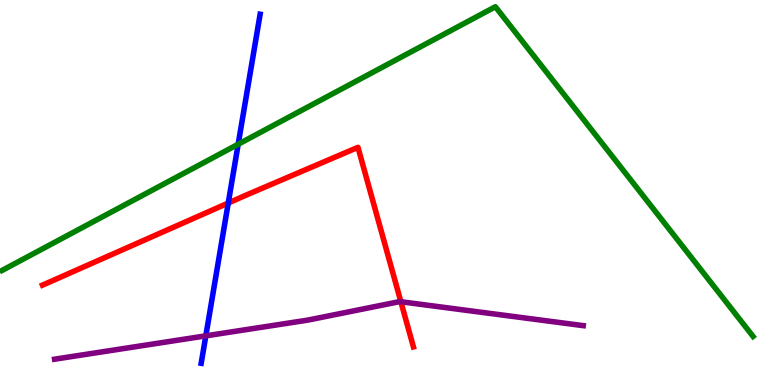[{'lines': ['blue', 'red'], 'intersections': [{'x': 2.95, 'y': 4.73}]}, {'lines': ['green', 'red'], 'intersections': []}, {'lines': ['purple', 'red'], 'intersections': [{'x': 5.17, 'y': 2.16}]}, {'lines': ['blue', 'green'], 'intersections': [{'x': 3.07, 'y': 6.25}]}, {'lines': ['blue', 'purple'], 'intersections': [{'x': 2.66, 'y': 1.28}]}, {'lines': ['green', 'purple'], 'intersections': []}]